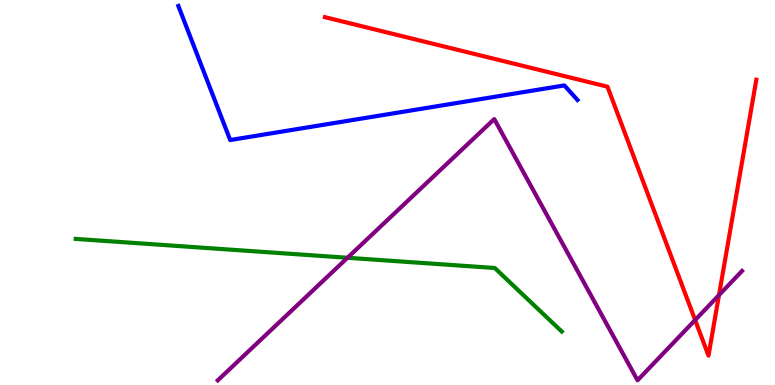[{'lines': ['blue', 'red'], 'intersections': []}, {'lines': ['green', 'red'], 'intersections': []}, {'lines': ['purple', 'red'], 'intersections': [{'x': 8.97, 'y': 1.69}, {'x': 9.28, 'y': 2.34}]}, {'lines': ['blue', 'green'], 'intersections': []}, {'lines': ['blue', 'purple'], 'intersections': []}, {'lines': ['green', 'purple'], 'intersections': [{'x': 4.48, 'y': 3.3}]}]